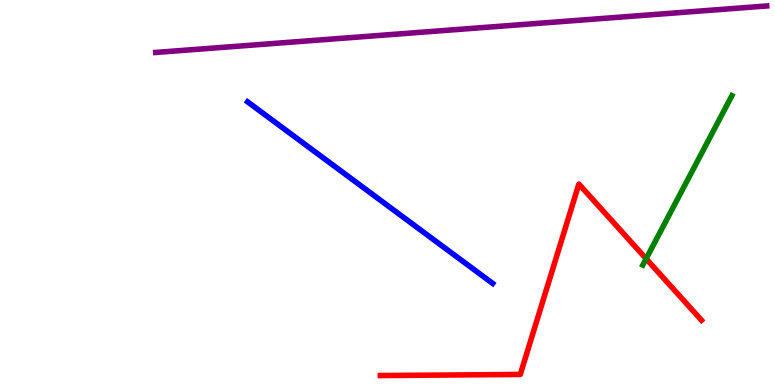[{'lines': ['blue', 'red'], 'intersections': []}, {'lines': ['green', 'red'], 'intersections': [{'x': 8.34, 'y': 3.28}]}, {'lines': ['purple', 'red'], 'intersections': []}, {'lines': ['blue', 'green'], 'intersections': []}, {'lines': ['blue', 'purple'], 'intersections': []}, {'lines': ['green', 'purple'], 'intersections': []}]